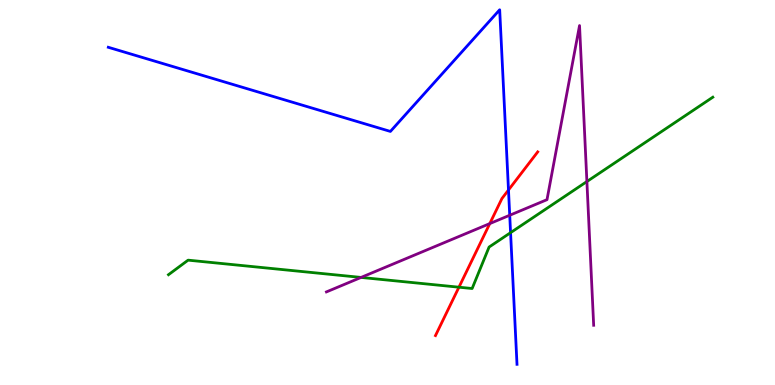[{'lines': ['blue', 'red'], 'intersections': [{'x': 6.56, 'y': 5.06}]}, {'lines': ['green', 'red'], 'intersections': [{'x': 5.92, 'y': 2.54}]}, {'lines': ['purple', 'red'], 'intersections': [{'x': 6.32, 'y': 4.19}]}, {'lines': ['blue', 'green'], 'intersections': [{'x': 6.59, 'y': 3.96}]}, {'lines': ['blue', 'purple'], 'intersections': [{'x': 6.58, 'y': 4.41}]}, {'lines': ['green', 'purple'], 'intersections': [{'x': 4.66, 'y': 2.79}, {'x': 7.57, 'y': 5.28}]}]